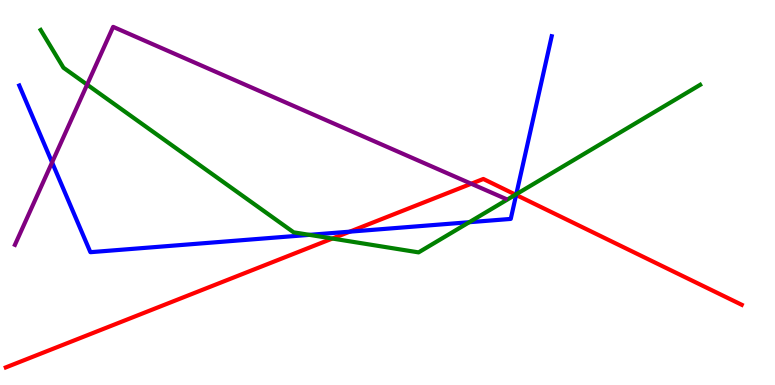[{'lines': ['blue', 'red'], 'intersections': [{'x': 4.51, 'y': 3.98}, {'x': 6.66, 'y': 4.94}]}, {'lines': ['green', 'red'], 'intersections': [{'x': 4.29, 'y': 3.8}, {'x': 6.65, 'y': 4.94}]}, {'lines': ['purple', 'red'], 'intersections': [{'x': 6.08, 'y': 5.23}]}, {'lines': ['blue', 'green'], 'intersections': [{'x': 3.99, 'y': 3.9}, {'x': 6.06, 'y': 4.23}, {'x': 6.66, 'y': 4.95}]}, {'lines': ['blue', 'purple'], 'intersections': [{'x': 0.672, 'y': 5.78}]}, {'lines': ['green', 'purple'], 'intersections': [{'x': 1.12, 'y': 7.8}]}]